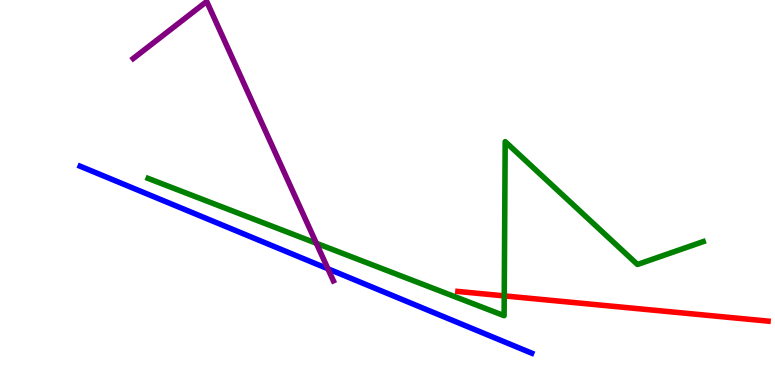[{'lines': ['blue', 'red'], 'intersections': []}, {'lines': ['green', 'red'], 'intersections': [{'x': 6.51, 'y': 2.31}]}, {'lines': ['purple', 'red'], 'intersections': []}, {'lines': ['blue', 'green'], 'intersections': []}, {'lines': ['blue', 'purple'], 'intersections': [{'x': 4.23, 'y': 3.02}]}, {'lines': ['green', 'purple'], 'intersections': [{'x': 4.08, 'y': 3.68}]}]